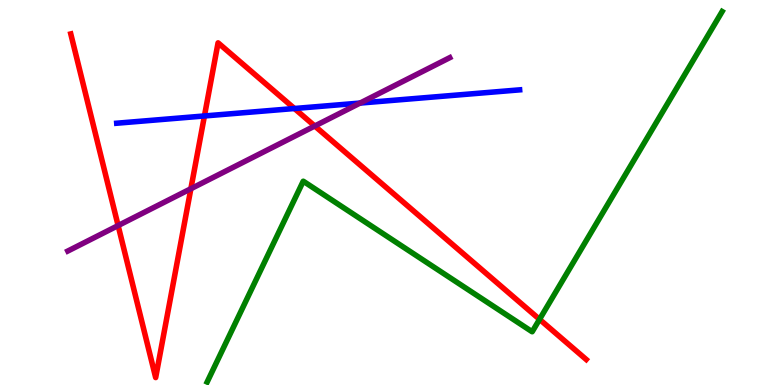[{'lines': ['blue', 'red'], 'intersections': [{'x': 2.64, 'y': 6.99}, {'x': 3.8, 'y': 7.18}]}, {'lines': ['green', 'red'], 'intersections': [{'x': 6.96, 'y': 1.71}]}, {'lines': ['purple', 'red'], 'intersections': [{'x': 1.52, 'y': 4.14}, {'x': 2.46, 'y': 5.1}, {'x': 4.06, 'y': 6.73}]}, {'lines': ['blue', 'green'], 'intersections': []}, {'lines': ['blue', 'purple'], 'intersections': [{'x': 4.65, 'y': 7.32}]}, {'lines': ['green', 'purple'], 'intersections': []}]